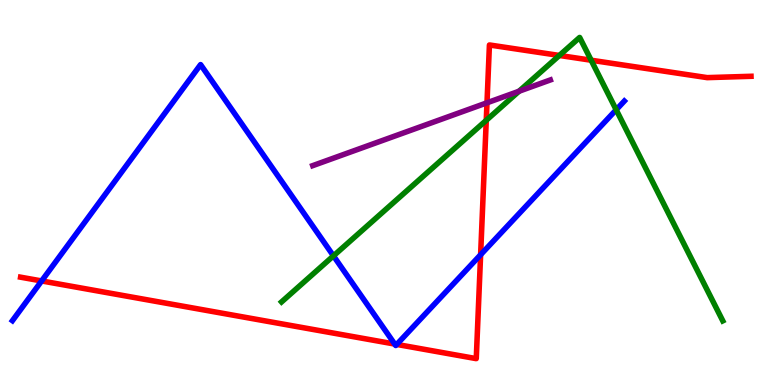[{'lines': ['blue', 'red'], 'intersections': [{'x': 0.537, 'y': 2.7}, {'x': 5.09, 'y': 1.06}, {'x': 5.12, 'y': 1.05}, {'x': 6.2, 'y': 3.38}]}, {'lines': ['green', 'red'], 'intersections': [{'x': 6.27, 'y': 6.88}, {'x': 7.22, 'y': 8.56}, {'x': 7.63, 'y': 8.44}]}, {'lines': ['purple', 'red'], 'intersections': [{'x': 6.28, 'y': 7.33}]}, {'lines': ['blue', 'green'], 'intersections': [{'x': 4.3, 'y': 3.35}, {'x': 7.95, 'y': 7.15}]}, {'lines': ['blue', 'purple'], 'intersections': []}, {'lines': ['green', 'purple'], 'intersections': [{'x': 6.7, 'y': 7.63}]}]